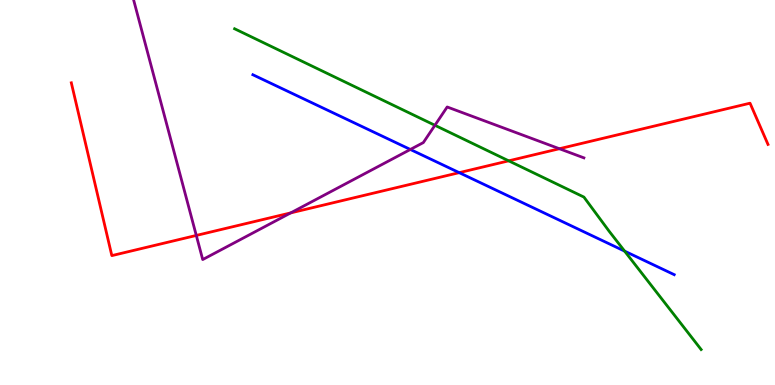[{'lines': ['blue', 'red'], 'intersections': [{'x': 5.93, 'y': 5.52}]}, {'lines': ['green', 'red'], 'intersections': [{'x': 6.56, 'y': 5.82}]}, {'lines': ['purple', 'red'], 'intersections': [{'x': 2.53, 'y': 3.88}, {'x': 3.75, 'y': 4.47}, {'x': 7.22, 'y': 6.14}]}, {'lines': ['blue', 'green'], 'intersections': [{'x': 8.06, 'y': 3.48}]}, {'lines': ['blue', 'purple'], 'intersections': [{'x': 5.29, 'y': 6.12}]}, {'lines': ['green', 'purple'], 'intersections': [{'x': 5.61, 'y': 6.75}]}]